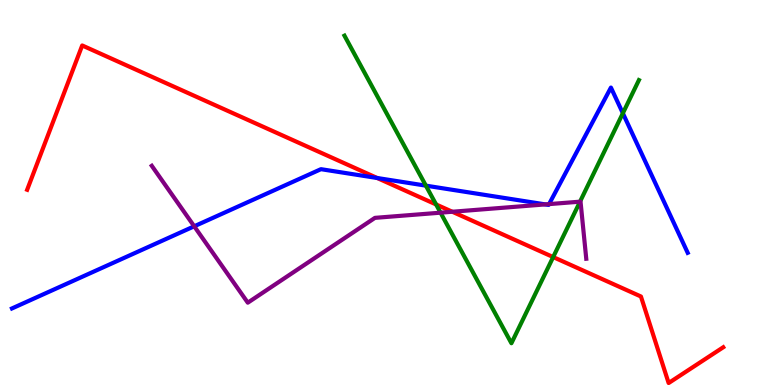[{'lines': ['blue', 'red'], 'intersections': [{'x': 4.87, 'y': 5.38}]}, {'lines': ['green', 'red'], 'intersections': [{'x': 5.63, 'y': 4.69}, {'x': 7.14, 'y': 3.32}]}, {'lines': ['purple', 'red'], 'intersections': [{'x': 5.84, 'y': 4.5}]}, {'lines': ['blue', 'green'], 'intersections': [{'x': 5.5, 'y': 5.18}, {'x': 8.04, 'y': 7.06}]}, {'lines': ['blue', 'purple'], 'intersections': [{'x': 2.51, 'y': 4.12}, {'x': 7.04, 'y': 4.69}, {'x': 7.08, 'y': 4.7}]}, {'lines': ['green', 'purple'], 'intersections': [{'x': 5.68, 'y': 4.48}, {'x': 7.48, 'y': 4.76}]}]